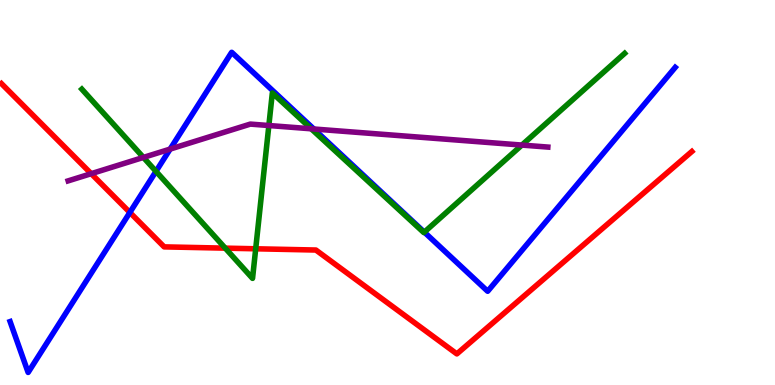[{'lines': ['blue', 'red'], 'intersections': [{'x': 1.68, 'y': 4.48}]}, {'lines': ['green', 'red'], 'intersections': [{'x': 2.91, 'y': 3.55}, {'x': 3.3, 'y': 3.54}]}, {'lines': ['purple', 'red'], 'intersections': [{'x': 1.18, 'y': 5.49}]}, {'lines': ['blue', 'green'], 'intersections': [{'x': 2.01, 'y': 5.55}, {'x': 5.48, 'y': 3.97}]}, {'lines': ['blue', 'purple'], 'intersections': [{'x': 2.2, 'y': 6.13}, {'x': 4.05, 'y': 6.65}]}, {'lines': ['green', 'purple'], 'intersections': [{'x': 1.85, 'y': 5.91}, {'x': 3.47, 'y': 6.74}, {'x': 4.02, 'y': 6.65}, {'x': 6.73, 'y': 6.23}]}]